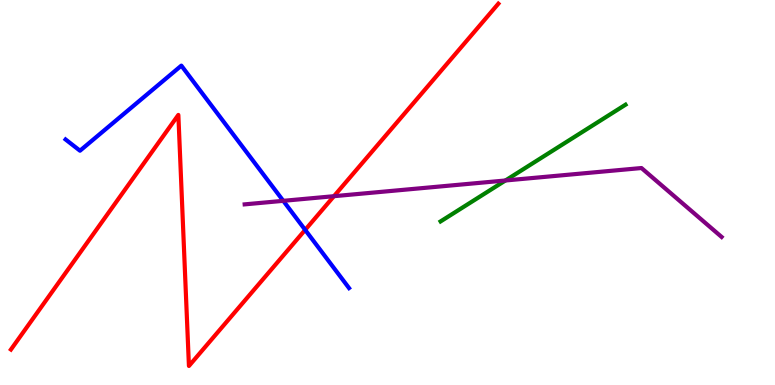[{'lines': ['blue', 'red'], 'intersections': [{'x': 3.94, 'y': 4.03}]}, {'lines': ['green', 'red'], 'intersections': []}, {'lines': ['purple', 'red'], 'intersections': [{'x': 4.31, 'y': 4.9}]}, {'lines': ['blue', 'green'], 'intersections': []}, {'lines': ['blue', 'purple'], 'intersections': [{'x': 3.66, 'y': 4.78}]}, {'lines': ['green', 'purple'], 'intersections': [{'x': 6.52, 'y': 5.31}]}]